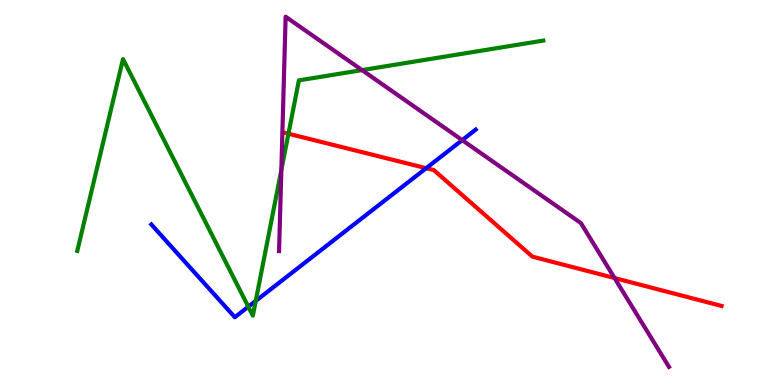[{'lines': ['blue', 'red'], 'intersections': [{'x': 5.5, 'y': 5.63}]}, {'lines': ['green', 'red'], 'intersections': [{'x': 3.72, 'y': 6.53}]}, {'lines': ['purple', 'red'], 'intersections': [{'x': 7.93, 'y': 2.78}]}, {'lines': ['blue', 'green'], 'intersections': [{'x': 3.2, 'y': 2.03}, {'x': 3.3, 'y': 2.18}]}, {'lines': ['blue', 'purple'], 'intersections': [{'x': 5.96, 'y': 6.36}]}, {'lines': ['green', 'purple'], 'intersections': [{'x': 3.63, 'y': 5.58}, {'x': 4.67, 'y': 8.18}]}]